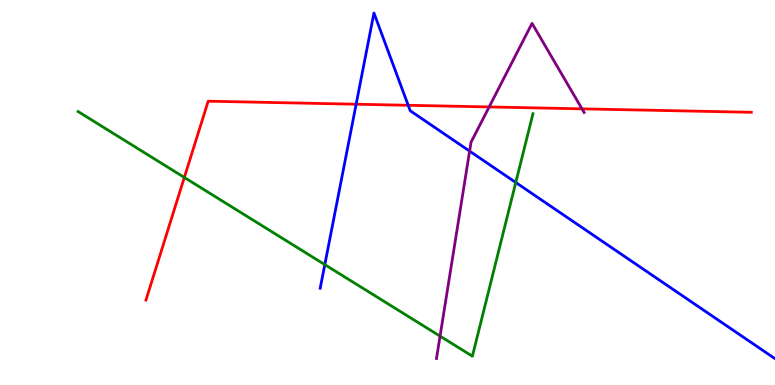[{'lines': ['blue', 'red'], 'intersections': [{'x': 4.6, 'y': 7.29}, {'x': 5.27, 'y': 7.27}]}, {'lines': ['green', 'red'], 'intersections': [{'x': 2.38, 'y': 5.39}]}, {'lines': ['purple', 'red'], 'intersections': [{'x': 6.31, 'y': 7.22}, {'x': 7.51, 'y': 7.17}]}, {'lines': ['blue', 'green'], 'intersections': [{'x': 4.19, 'y': 3.13}, {'x': 6.66, 'y': 5.26}]}, {'lines': ['blue', 'purple'], 'intersections': [{'x': 6.06, 'y': 6.07}]}, {'lines': ['green', 'purple'], 'intersections': [{'x': 5.68, 'y': 1.27}]}]